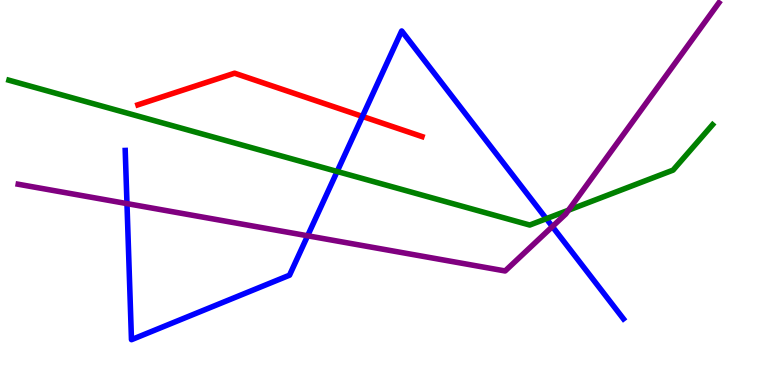[{'lines': ['blue', 'red'], 'intersections': [{'x': 4.68, 'y': 6.98}]}, {'lines': ['green', 'red'], 'intersections': []}, {'lines': ['purple', 'red'], 'intersections': []}, {'lines': ['blue', 'green'], 'intersections': [{'x': 4.35, 'y': 5.55}, {'x': 7.05, 'y': 4.32}]}, {'lines': ['blue', 'purple'], 'intersections': [{'x': 1.64, 'y': 4.71}, {'x': 3.97, 'y': 3.88}, {'x': 7.13, 'y': 4.11}]}, {'lines': ['green', 'purple'], 'intersections': [{'x': 7.34, 'y': 4.54}]}]